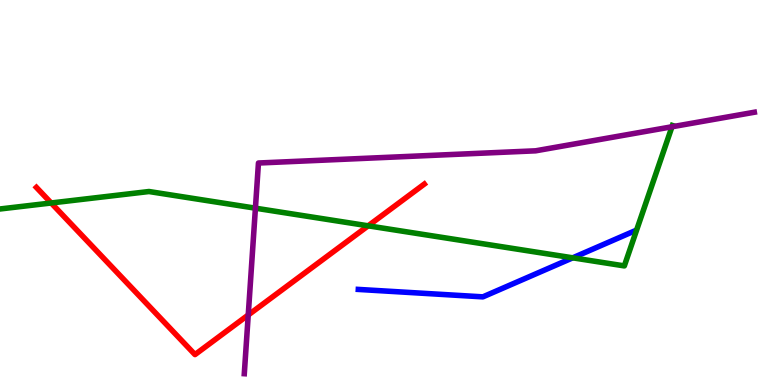[{'lines': ['blue', 'red'], 'intersections': []}, {'lines': ['green', 'red'], 'intersections': [{'x': 0.66, 'y': 4.73}, {'x': 4.75, 'y': 4.13}]}, {'lines': ['purple', 'red'], 'intersections': [{'x': 3.2, 'y': 1.82}]}, {'lines': ['blue', 'green'], 'intersections': [{'x': 7.39, 'y': 3.3}]}, {'lines': ['blue', 'purple'], 'intersections': []}, {'lines': ['green', 'purple'], 'intersections': [{'x': 3.3, 'y': 4.59}, {'x': 8.67, 'y': 6.71}]}]